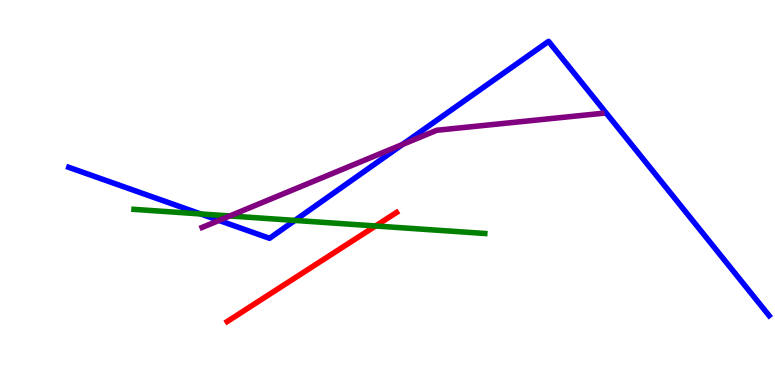[{'lines': ['blue', 'red'], 'intersections': []}, {'lines': ['green', 'red'], 'intersections': [{'x': 4.85, 'y': 4.13}]}, {'lines': ['purple', 'red'], 'intersections': []}, {'lines': ['blue', 'green'], 'intersections': [{'x': 2.59, 'y': 4.44}, {'x': 3.8, 'y': 4.27}]}, {'lines': ['blue', 'purple'], 'intersections': [{'x': 2.83, 'y': 4.27}, {'x': 5.19, 'y': 6.25}]}, {'lines': ['green', 'purple'], 'intersections': [{'x': 2.97, 'y': 4.39}]}]